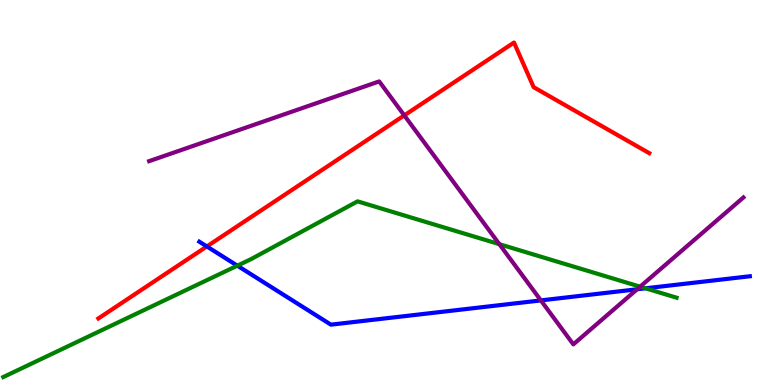[{'lines': ['blue', 'red'], 'intersections': [{'x': 2.67, 'y': 3.6}]}, {'lines': ['green', 'red'], 'intersections': []}, {'lines': ['purple', 'red'], 'intersections': [{'x': 5.22, 'y': 7.0}]}, {'lines': ['blue', 'green'], 'intersections': [{'x': 3.06, 'y': 3.1}, {'x': 8.33, 'y': 2.51}]}, {'lines': ['blue', 'purple'], 'intersections': [{'x': 6.98, 'y': 2.2}, {'x': 8.22, 'y': 2.49}]}, {'lines': ['green', 'purple'], 'intersections': [{'x': 6.44, 'y': 3.66}, {'x': 8.26, 'y': 2.55}]}]